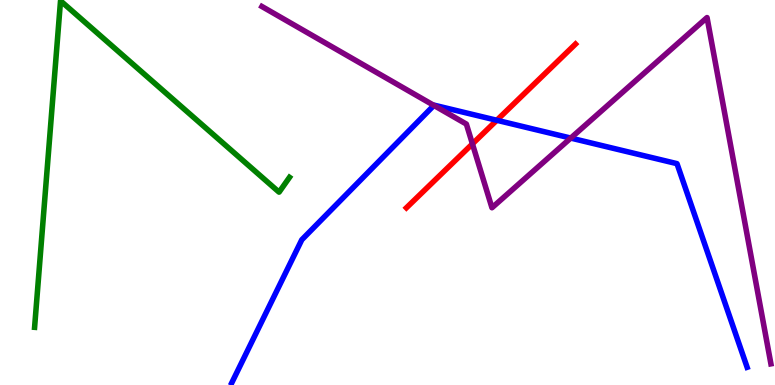[{'lines': ['blue', 'red'], 'intersections': [{'x': 6.41, 'y': 6.88}]}, {'lines': ['green', 'red'], 'intersections': []}, {'lines': ['purple', 'red'], 'intersections': [{'x': 6.1, 'y': 6.26}]}, {'lines': ['blue', 'green'], 'intersections': []}, {'lines': ['blue', 'purple'], 'intersections': [{'x': 5.6, 'y': 7.26}, {'x': 7.36, 'y': 6.41}]}, {'lines': ['green', 'purple'], 'intersections': []}]